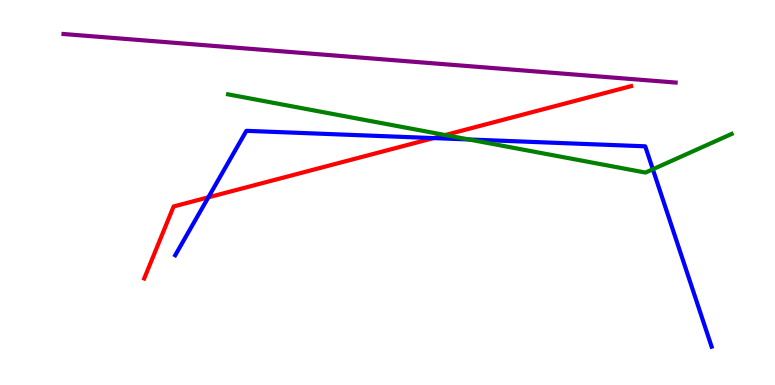[{'lines': ['blue', 'red'], 'intersections': [{'x': 2.69, 'y': 4.87}, {'x': 5.59, 'y': 6.41}]}, {'lines': ['green', 'red'], 'intersections': [{'x': 5.74, 'y': 6.49}]}, {'lines': ['purple', 'red'], 'intersections': []}, {'lines': ['blue', 'green'], 'intersections': [{'x': 6.05, 'y': 6.38}, {'x': 8.42, 'y': 5.6}]}, {'lines': ['blue', 'purple'], 'intersections': []}, {'lines': ['green', 'purple'], 'intersections': []}]